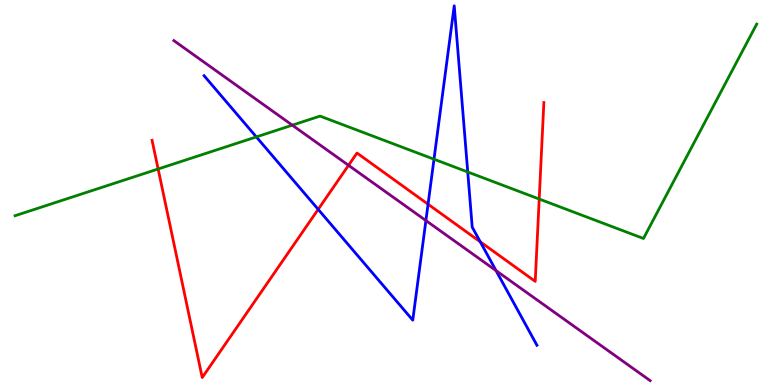[{'lines': ['blue', 'red'], 'intersections': [{'x': 4.11, 'y': 4.56}, {'x': 5.52, 'y': 4.7}, {'x': 6.2, 'y': 3.72}]}, {'lines': ['green', 'red'], 'intersections': [{'x': 2.04, 'y': 5.61}, {'x': 6.96, 'y': 4.83}]}, {'lines': ['purple', 'red'], 'intersections': [{'x': 4.5, 'y': 5.71}]}, {'lines': ['blue', 'green'], 'intersections': [{'x': 3.31, 'y': 6.44}, {'x': 5.6, 'y': 5.86}, {'x': 6.04, 'y': 5.53}]}, {'lines': ['blue', 'purple'], 'intersections': [{'x': 5.5, 'y': 4.27}, {'x': 6.4, 'y': 2.97}]}, {'lines': ['green', 'purple'], 'intersections': [{'x': 3.77, 'y': 6.75}]}]